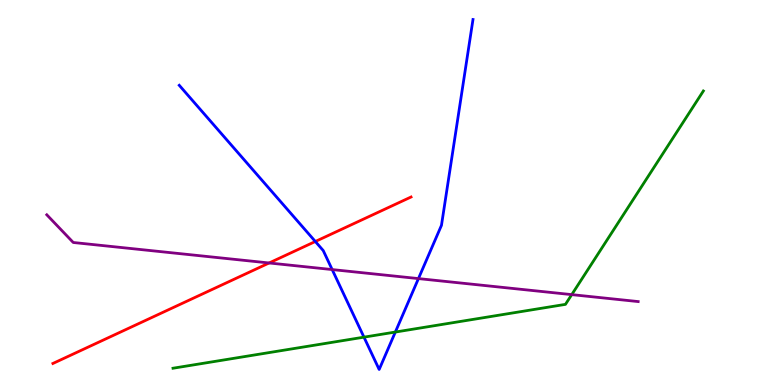[{'lines': ['blue', 'red'], 'intersections': [{'x': 4.07, 'y': 3.73}]}, {'lines': ['green', 'red'], 'intersections': []}, {'lines': ['purple', 'red'], 'intersections': [{'x': 3.47, 'y': 3.17}]}, {'lines': ['blue', 'green'], 'intersections': [{'x': 4.7, 'y': 1.24}, {'x': 5.1, 'y': 1.38}]}, {'lines': ['blue', 'purple'], 'intersections': [{'x': 4.29, 'y': 3.0}, {'x': 5.4, 'y': 2.76}]}, {'lines': ['green', 'purple'], 'intersections': [{'x': 7.38, 'y': 2.35}]}]